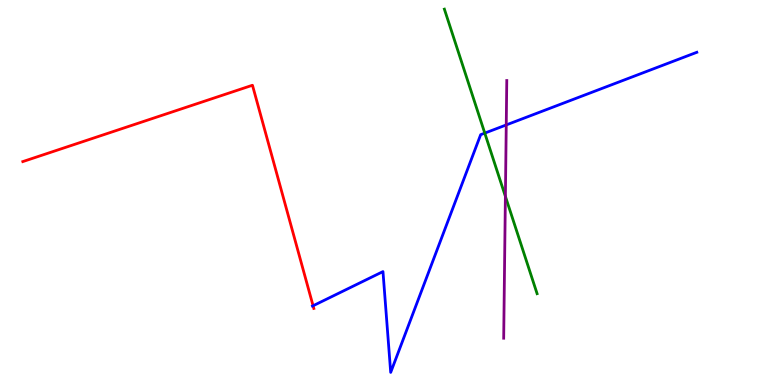[{'lines': ['blue', 'red'], 'intersections': [{'x': 4.04, 'y': 2.06}]}, {'lines': ['green', 'red'], 'intersections': []}, {'lines': ['purple', 'red'], 'intersections': []}, {'lines': ['blue', 'green'], 'intersections': [{'x': 6.26, 'y': 6.54}]}, {'lines': ['blue', 'purple'], 'intersections': [{'x': 6.53, 'y': 6.75}]}, {'lines': ['green', 'purple'], 'intersections': [{'x': 6.52, 'y': 4.9}]}]